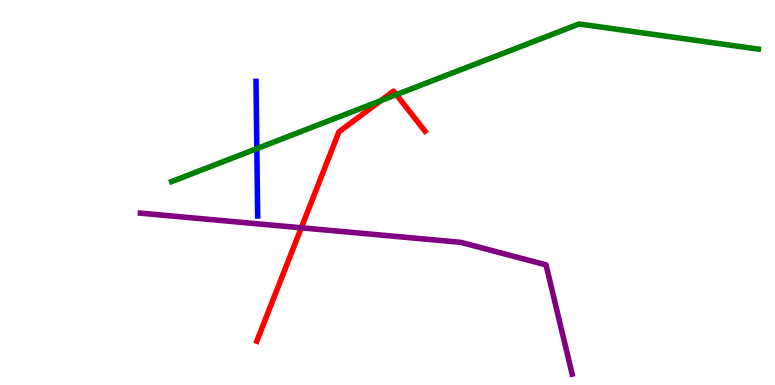[{'lines': ['blue', 'red'], 'intersections': []}, {'lines': ['green', 'red'], 'intersections': [{'x': 4.91, 'y': 7.38}, {'x': 5.11, 'y': 7.54}]}, {'lines': ['purple', 'red'], 'intersections': [{'x': 3.89, 'y': 4.08}]}, {'lines': ['blue', 'green'], 'intersections': [{'x': 3.31, 'y': 6.14}]}, {'lines': ['blue', 'purple'], 'intersections': []}, {'lines': ['green', 'purple'], 'intersections': []}]